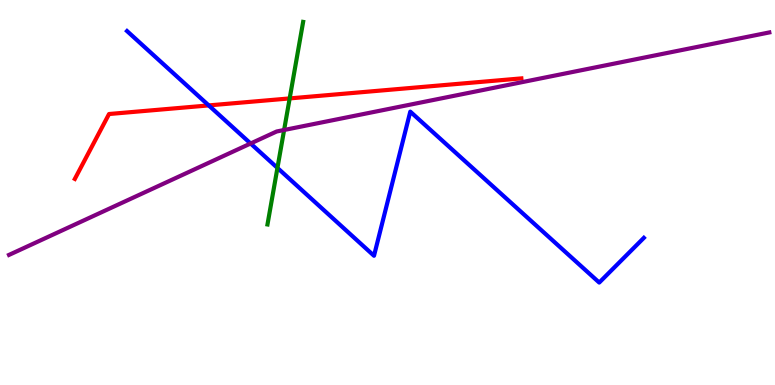[{'lines': ['blue', 'red'], 'intersections': [{'x': 2.69, 'y': 7.26}]}, {'lines': ['green', 'red'], 'intersections': [{'x': 3.74, 'y': 7.44}]}, {'lines': ['purple', 'red'], 'intersections': []}, {'lines': ['blue', 'green'], 'intersections': [{'x': 3.58, 'y': 5.64}]}, {'lines': ['blue', 'purple'], 'intersections': [{'x': 3.23, 'y': 6.27}]}, {'lines': ['green', 'purple'], 'intersections': [{'x': 3.67, 'y': 6.62}]}]